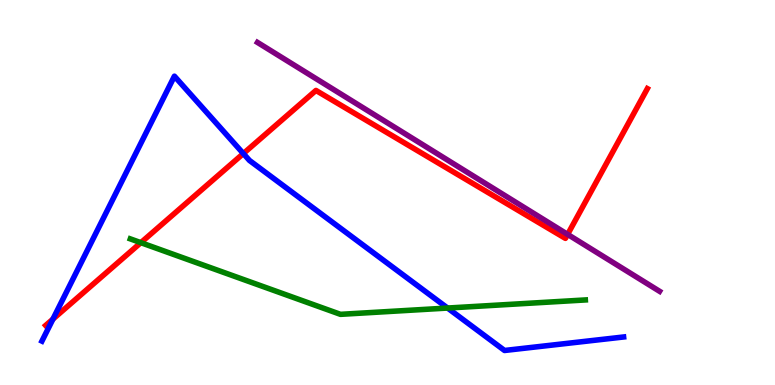[{'lines': ['blue', 'red'], 'intersections': [{'x': 0.683, 'y': 1.71}, {'x': 3.14, 'y': 6.01}]}, {'lines': ['green', 'red'], 'intersections': [{'x': 1.82, 'y': 3.7}]}, {'lines': ['purple', 'red'], 'intersections': [{'x': 7.32, 'y': 3.91}]}, {'lines': ['blue', 'green'], 'intersections': [{'x': 5.78, 'y': 2.0}]}, {'lines': ['blue', 'purple'], 'intersections': []}, {'lines': ['green', 'purple'], 'intersections': []}]